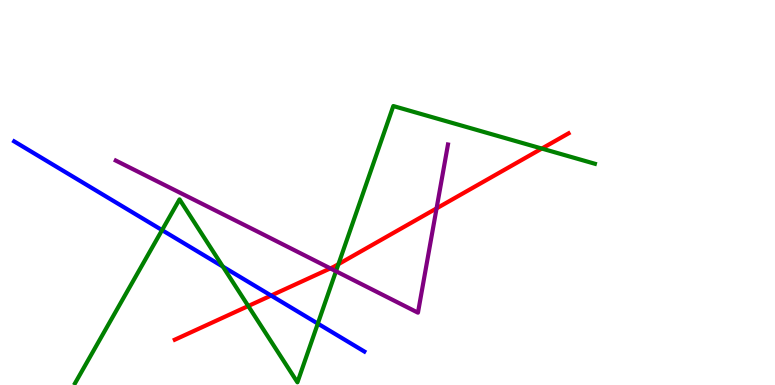[{'lines': ['blue', 'red'], 'intersections': [{'x': 3.5, 'y': 2.32}]}, {'lines': ['green', 'red'], 'intersections': [{'x': 3.2, 'y': 2.05}, {'x': 4.37, 'y': 3.14}, {'x': 6.99, 'y': 6.14}]}, {'lines': ['purple', 'red'], 'intersections': [{'x': 4.26, 'y': 3.03}, {'x': 5.63, 'y': 4.59}]}, {'lines': ['blue', 'green'], 'intersections': [{'x': 2.09, 'y': 4.02}, {'x': 2.88, 'y': 3.08}, {'x': 4.1, 'y': 1.6}]}, {'lines': ['blue', 'purple'], 'intersections': []}, {'lines': ['green', 'purple'], 'intersections': [{'x': 4.34, 'y': 2.95}]}]